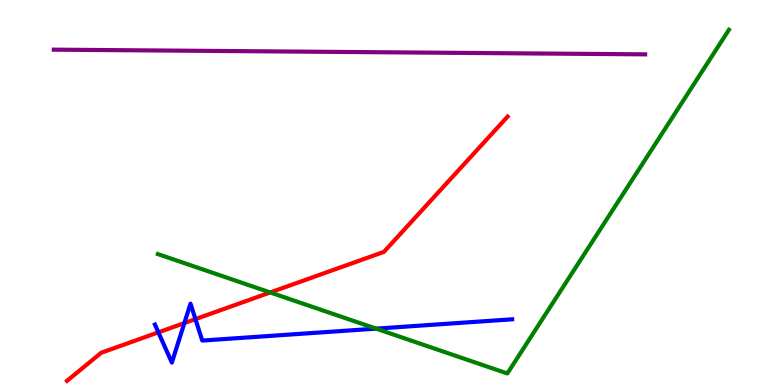[{'lines': ['blue', 'red'], 'intersections': [{'x': 2.04, 'y': 1.37}, {'x': 2.38, 'y': 1.61}, {'x': 2.52, 'y': 1.71}]}, {'lines': ['green', 'red'], 'intersections': [{'x': 3.49, 'y': 2.4}]}, {'lines': ['purple', 'red'], 'intersections': []}, {'lines': ['blue', 'green'], 'intersections': [{'x': 4.85, 'y': 1.46}]}, {'lines': ['blue', 'purple'], 'intersections': []}, {'lines': ['green', 'purple'], 'intersections': []}]